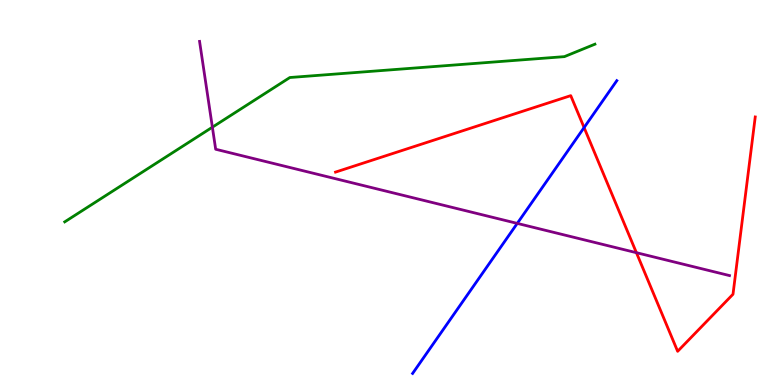[{'lines': ['blue', 'red'], 'intersections': [{'x': 7.54, 'y': 6.69}]}, {'lines': ['green', 'red'], 'intersections': []}, {'lines': ['purple', 'red'], 'intersections': [{'x': 8.21, 'y': 3.44}]}, {'lines': ['blue', 'green'], 'intersections': []}, {'lines': ['blue', 'purple'], 'intersections': [{'x': 6.67, 'y': 4.2}]}, {'lines': ['green', 'purple'], 'intersections': [{'x': 2.74, 'y': 6.7}]}]